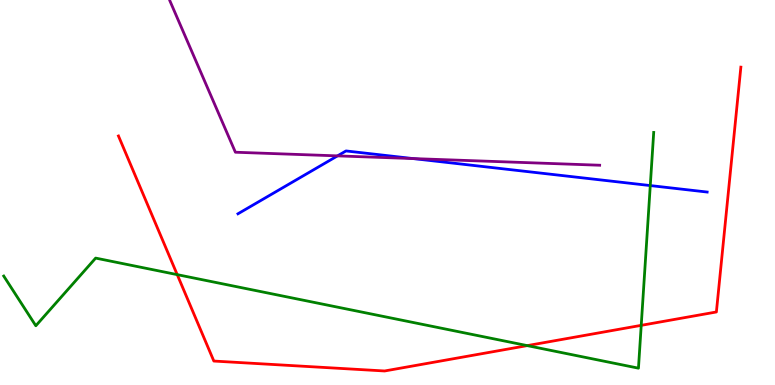[{'lines': ['blue', 'red'], 'intersections': []}, {'lines': ['green', 'red'], 'intersections': [{'x': 2.29, 'y': 2.87}, {'x': 6.8, 'y': 1.02}, {'x': 8.27, 'y': 1.55}]}, {'lines': ['purple', 'red'], 'intersections': []}, {'lines': ['blue', 'green'], 'intersections': [{'x': 8.39, 'y': 5.18}]}, {'lines': ['blue', 'purple'], 'intersections': [{'x': 4.35, 'y': 5.95}, {'x': 5.33, 'y': 5.88}]}, {'lines': ['green', 'purple'], 'intersections': []}]